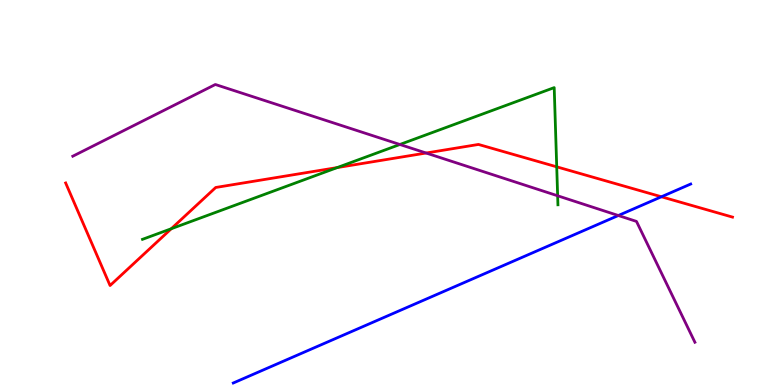[{'lines': ['blue', 'red'], 'intersections': [{'x': 8.53, 'y': 4.89}]}, {'lines': ['green', 'red'], 'intersections': [{'x': 2.21, 'y': 4.06}, {'x': 4.35, 'y': 5.65}, {'x': 7.18, 'y': 5.67}]}, {'lines': ['purple', 'red'], 'intersections': [{'x': 5.5, 'y': 6.03}]}, {'lines': ['blue', 'green'], 'intersections': []}, {'lines': ['blue', 'purple'], 'intersections': [{'x': 7.98, 'y': 4.4}]}, {'lines': ['green', 'purple'], 'intersections': [{'x': 5.16, 'y': 6.25}, {'x': 7.2, 'y': 4.91}]}]